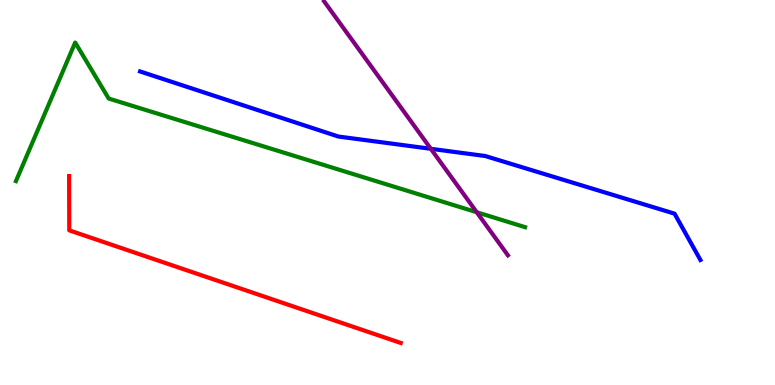[{'lines': ['blue', 'red'], 'intersections': []}, {'lines': ['green', 'red'], 'intersections': []}, {'lines': ['purple', 'red'], 'intersections': []}, {'lines': ['blue', 'green'], 'intersections': []}, {'lines': ['blue', 'purple'], 'intersections': [{'x': 5.56, 'y': 6.14}]}, {'lines': ['green', 'purple'], 'intersections': [{'x': 6.15, 'y': 4.49}]}]